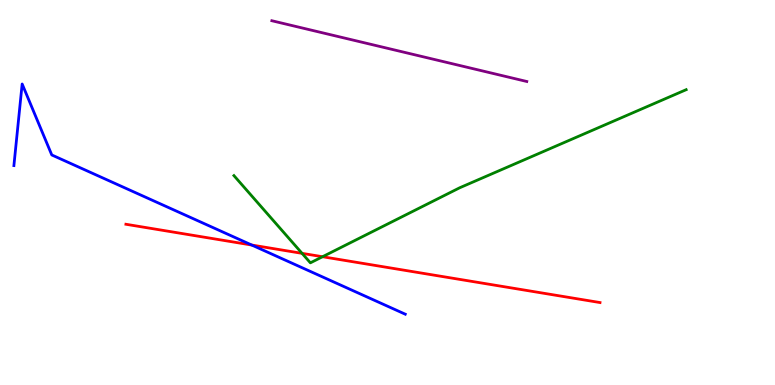[{'lines': ['blue', 'red'], 'intersections': [{'x': 3.25, 'y': 3.64}]}, {'lines': ['green', 'red'], 'intersections': [{'x': 3.9, 'y': 3.42}, {'x': 4.16, 'y': 3.33}]}, {'lines': ['purple', 'red'], 'intersections': []}, {'lines': ['blue', 'green'], 'intersections': []}, {'lines': ['blue', 'purple'], 'intersections': []}, {'lines': ['green', 'purple'], 'intersections': []}]